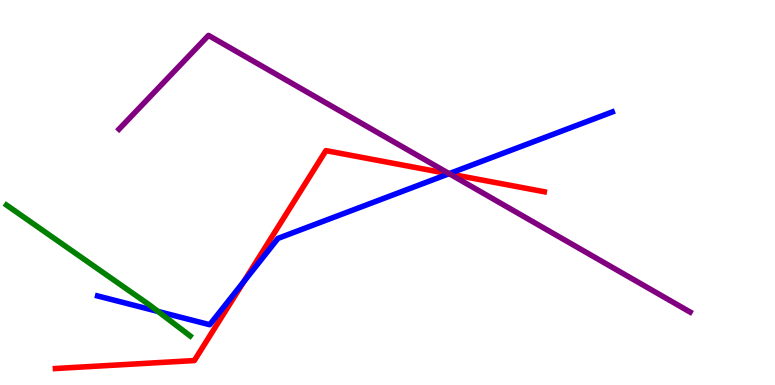[{'lines': ['blue', 'red'], 'intersections': [{'x': 3.15, 'y': 2.69}, {'x': 5.79, 'y': 5.49}]}, {'lines': ['green', 'red'], 'intersections': []}, {'lines': ['purple', 'red'], 'intersections': [{'x': 5.8, 'y': 5.48}]}, {'lines': ['blue', 'green'], 'intersections': [{'x': 2.04, 'y': 1.91}]}, {'lines': ['blue', 'purple'], 'intersections': [{'x': 5.8, 'y': 5.49}]}, {'lines': ['green', 'purple'], 'intersections': []}]